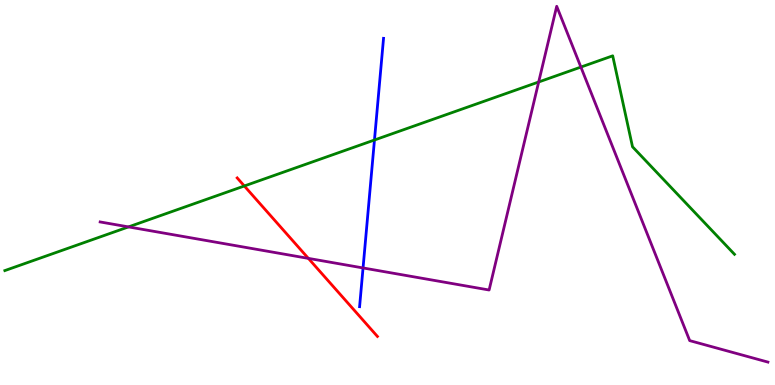[{'lines': ['blue', 'red'], 'intersections': []}, {'lines': ['green', 'red'], 'intersections': [{'x': 3.15, 'y': 5.17}]}, {'lines': ['purple', 'red'], 'intersections': [{'x': 3.98, 'y': 3.29}]}, {'lines': ['blue', 'green'], 'intersections': [{'x': 4.83, 'y': 6.36}]}, {'lines': ['blue', 'purple'], 'intersections': [{'x': 4.68, 'y': 3.04}]}, {'lines': ['green', 'purple'], 'intersections': [{'x': 1.66, 'y': 4.11}, {'x': 6.95, 'y': 7.87}, {'x': 7.5, 'y': 8.26}]}]